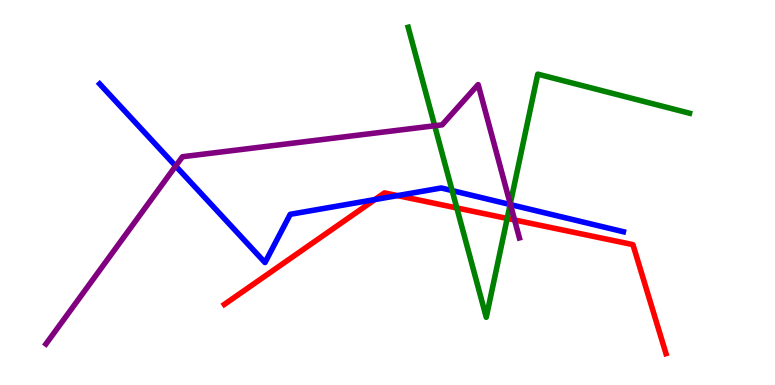[{'lines': ['blue', 'red'], 'intersections': [{'x': 4.84, 'y': 4.82}, {'x': 5.13, 'y': 4.92}]}, {'lines': ['green', 'red'], 'intersections': [{'x': 5.89, 'y': 4.6}, {'x': 6.54, 'y': 4.33}]}, {'lines': ['purple', 'red'], 'intersections': [{'x': 6.64, 'y': 4.29}]}, {'lines': ['blue', 'green'], 'intersections': [{'x': 5.83, 'y': 5.05}, {'x': 6.58, 'y': 4.69}]}, {'lines': ['blue', 'purple'], 'intersections': [{'x': 2.27, 'y': 5.69}, {'x': 6.59, 'y': 4.69}]}, {'lines': ['green', 'purple'], 'intersections': [{'x': 5.61, 'y': 6.73}, {'x': 6.58, 'y': 4.7}]}]